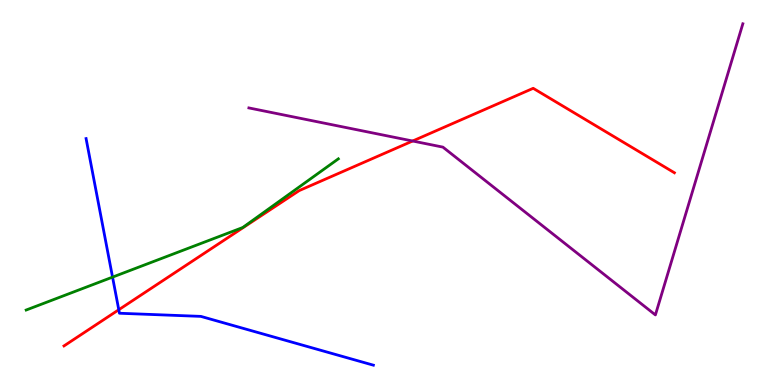[{'lines': ['blue', 'red'], 'intersections': [{'x': 1.53, 'y': 1.95}]}, {'lines': ['green', 'red'], 'intersections': []}, {'lines': ['purple', 'red'], 'intersections': [{'x': 5.32, 'y': 6.34}]}, {'lines': ['blue', 'green'], 'intersections': [{'x': 1.45, 'y': 2.8}]}, {'lines': ['blue', 'purple'], 'intersections': []}, {'lines': ['green', 'purple'], 'intersections': []}]